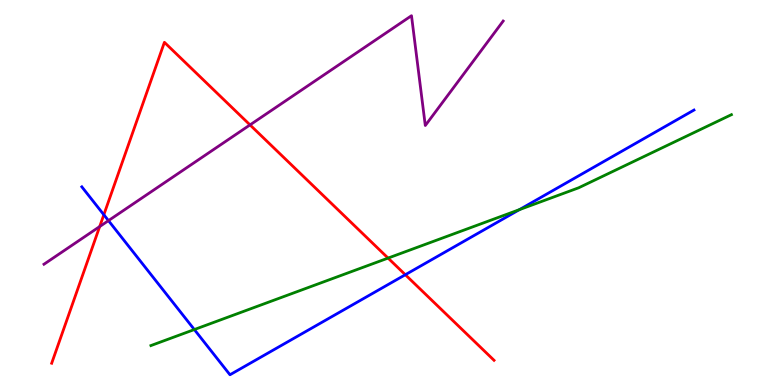[{'lines': ['blue', 'red'], 'intersections': [{'x': 1.34, 'y': 4.42}, {'x': 5.23, 'y': 2.86}]}, {'lines': ['green', 'red'], 'intersections': [{'x': 5.01, 'y': 3.3}]}, {'lines': ['purple', 'red'], 'intersections': [{'x': 1.29, 'y': 4.12}, {'x': 3.23, 'y': 6.76}]}, {'lines': ['blue', 'green'], 'intersections': [{'x': 2.51, 'y': 1.44}, {'x': 6.7, 'y': 4.55}]}, {'lines': ['blue', 'purple'], 'intersections': [{'x': 1.4, 'y': 4.27}]}, {'lines': ['green', 'purple'], 'intersections': []}]